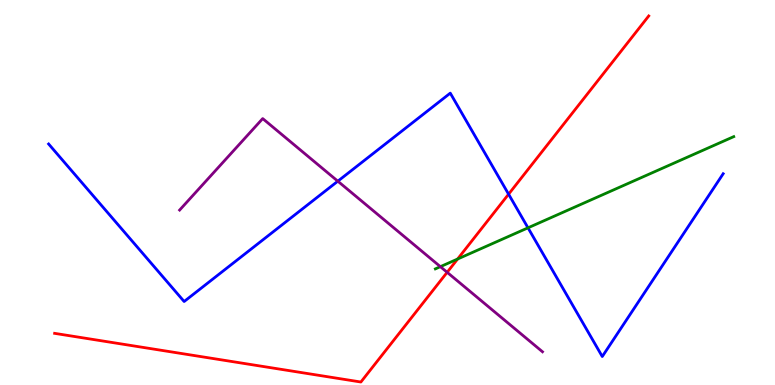[{'lines': ['blue', 'red'], 'intersections': [{'x': 6.56, 'y': 4.96}]}, {'lines': ['green', 'red'], 'intersections': [{'x': 5.9, 'y': 3.27}]}, {'lines': ['purple', 'red'], 'intersections': [{'x': 5.77, 'y': 2.93}]}, {'lines': ['blue', 'green'], 'intersections': [{'x': 6.81, 'y': 4.08}]}, {'lines': ['blue', 'purple'], 'intersections': [{'x': 4.36, 'y': 5.29}]}, {'lines': ['green', 'purple'], 'intersections': [{'x': 5.68, 'y': 3.07}]}]